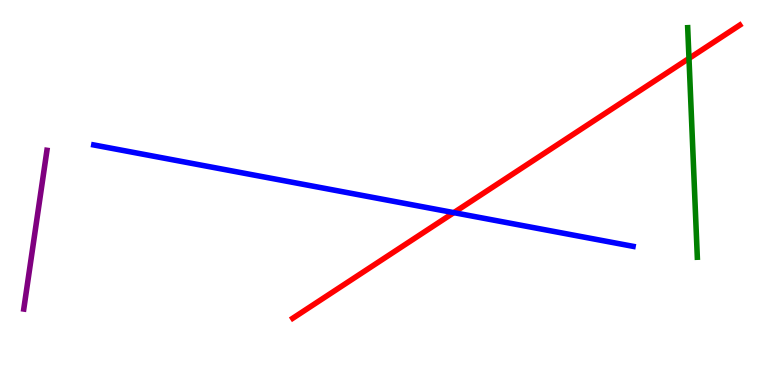[{'lines': ['blue', 'red'], 'intersections': [{'x': 5.86, 'y': 4.48}]}, {'lines': ['green', 'red'], 'intersections': [{'x': 8.89, 'y': 8.48}]}, {'lines': ['purple', 'red'], 'intersections': []}, {'lines': ['blue', 'green'], 'intersections': []}, {'lines': ['blue', 'purple'], 'intersections': []}, {'lines': ['green', 'purple'], 'intersections': []}]